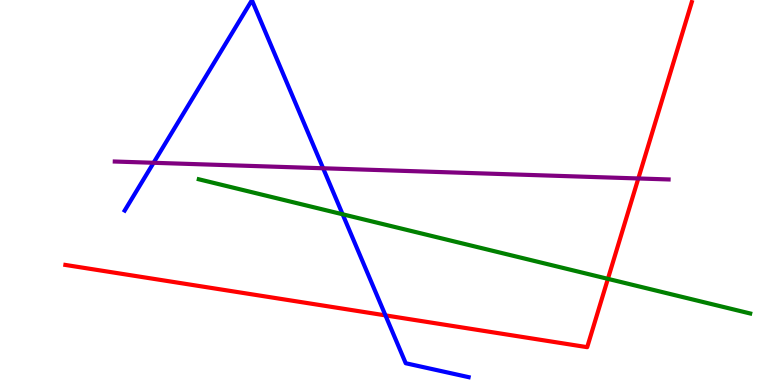[{'lines': ['blue', 'red'], 'intersections': [{'x': 4.97, 'y': 1.81}]}, {'lines': ['green', 'red'], 'intersections': [{'x': 7.84, 'y': 2.76}]}, {'lines': ['purple', 'red'], 'intersections': [{'x': 8.24, 'y': 5.36}]}, {'lines': ['blue', 'green'], 'intersections': [{'x': 4.42, 'y': 4.43}]}, {'lines': ['blue', 'purple'], 'intersections': [{'x': 1.98, 'y': 5.77}, {'x': 4.17, 'y': 5.63}]}, {'lines': ['green', 'purple'], 'intersections': []}]